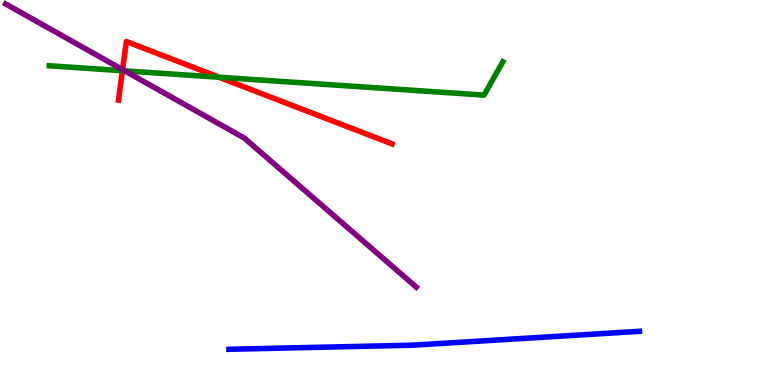[{'lines': ['blue', 'red'], 'intersections': []}, {'lines': ['green', 'red'], 'intersections': [{'x': 1.58, 'y': 8.16}, {'x': 2.83, 'y': 7.99}]}, {'lines': ['purple', 'red'], 'intersections': [{'x': 1.58, 'y': 8.19}]}, {'lines': ['blue', 'green'], 'intersections': []}, {'lines': ['blue', 'purple'], 'intersections': []}, {'lines': ['green', 'purple'], 'intersections': [{'x': 1.61, 'y': 8.16}]}]